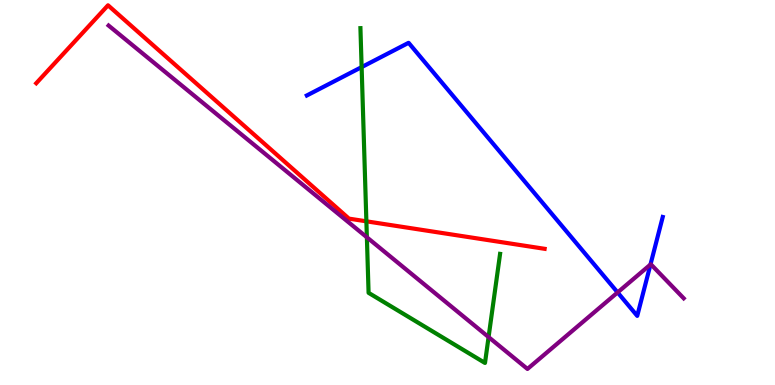[{'lines': ['blue', 'red'], 'intersections': []}, {'lines': ['green', 'red'], 'intersections': [{'x': 4.73, 'y': 4.25}]}, {'lines': ['purple', 'red'], 'intersections': []}, {'lines': ['blue', 'green'], 'intersections': [{'x': 4.67, 'y': 8.26}]}, {'lines': ['blue', 'purple'], 'intersections': [{'x': 7.97, 'y': 2.4}, {'x': 8.39, 'y': 3.13}]}, {'lines': ['green', 'purple'], 'intersections': [{'x': 4.73, 'y': 3.84}, {'x': 6.3, 'y': 1.24}]}]